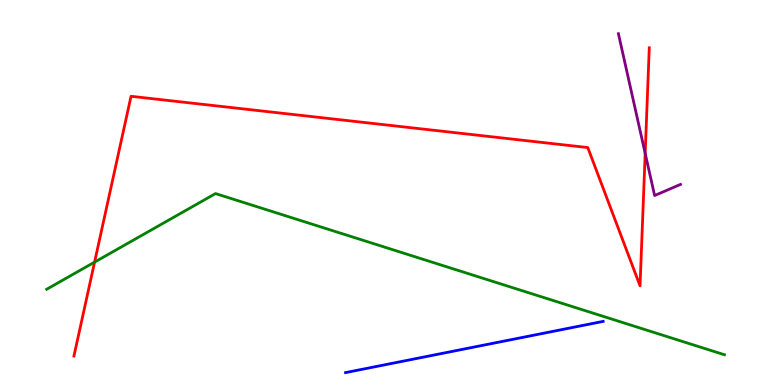[{'lines': ['blue', 'red'], 'intersections': []}, {'lines': ['green', 'red'], 'intersections': [{'x': 1.22, 'y': 3.19}]}, {'lines': ['purple', 'red'], 'intersections': [{'x': 8.32, 'y': 6.02}]}, {'lines': ['blue', 'green'], 'intersections': []}, {'lines': ['blue', 'purple'], 'intersections': []}, {'lines': ['green', 'purple'], 'intersections': []}]